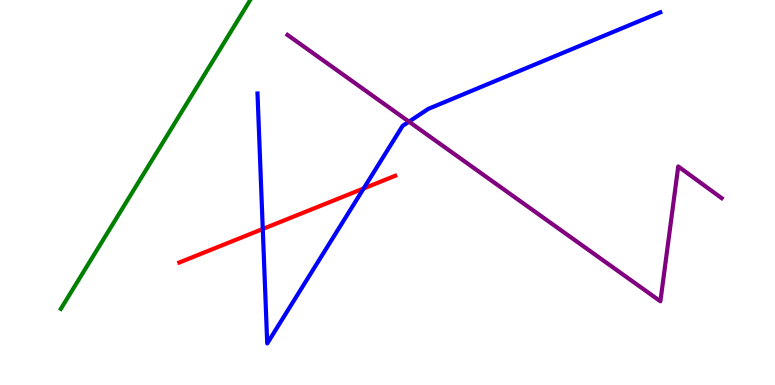[{'lines': ['blue', 'red'], 'intersections': [{'x': 3.39, 'y': 4.05}, {'x': 4.69, 'y': 5.11}]}, {'lines': ['green', 'red'], 'intersections': []}, {'lines': ['purple', 'red'], 'intersections': []}, {'lines': ['blue', 'green'], 'intersections': []}, {'lines': ['blue', 'purple'], 'intersections': [{'x': 5.28, 'y': 6.84}]}, {'lines': ['green', 'purple'], 'intersections': []}]